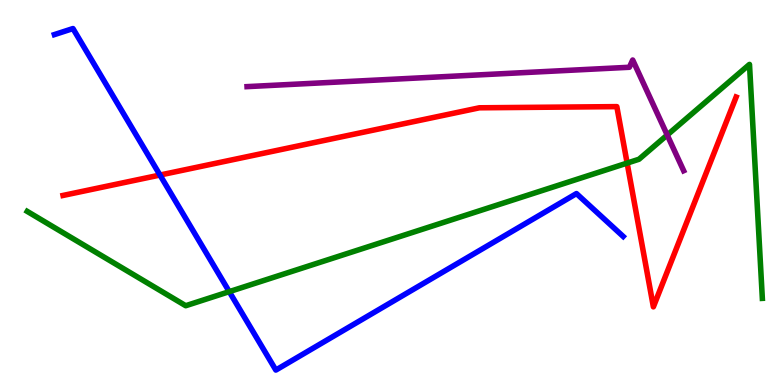[{'lines': ['blue', 'red'], 'intersections': [{'x': 2.06, 'y': 5.45}]}, {'lines': ['green', 'red'], 'intersections': [{'x': 8.09, 'y': 5.76}]}, {'lines': ['purple', 'red'], 'intersections': []}, {'lines': ['blue', 'green'], 'intersections': [{'x': 2.96, 'y': 2.42}]}, {'lines': ['blue', 'purple'], 'intersections': []}, {'lines': ['green', 'purple'], 'intersections': [{'x': 8.61, 'y': 6.49}]}]